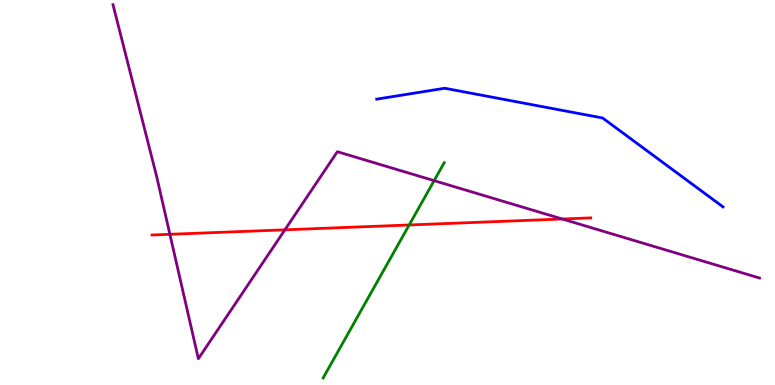[{'lines': ['blue', 'red'], 'intersections': []}, {'lines': ['green', 'red'], 'intersections': [{'x': 5.28, 'y': 4.16}]}, {'lines': ['purple', 'red'], 'intersections': [{'x': 2.19, 'y': 3.91}, {'x': 3.68, 'y': 4.03}, {'x': 7.26, 'y': 4.31}]}, {'lines': ['blue', 'green'], 'intersections': []}, {'lines': ['blue', 'purple'], 'intersections': []}, {'lines': ['green', 'purple'], 'intersections': [{'x': 5.6, 'y': 5.31}]}]